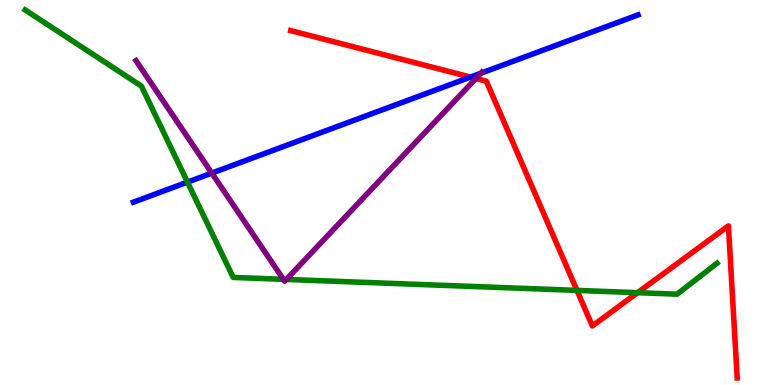[{'lines': ['blue', 'red'], 'intersections': [{'x': 6.07, 'y': 8.0}]}, {'lines': ['green', 'red'], 'intersections': [{'x': 7.44, 'y': 2.46}, {'x': 8.23, 'y': 2.4}]}, {'lines': ['purple', 'red'], 'intersections': [{'x': 6.14, 'y': 7.96}]}, {'lines': ['blue', 'green'], 'intersections': [{'x': 2.42, 'y': 5.27}]}, {'lines': ['blue', 'purple'], 'intersections': [{'x': 2.73, 'y': 5.5}, {'x': 6.21, 'y': 8.1}]}, {'lines': ['green', 'purple'], 'intersections': [{'x': 3.66, 'y': 2.75}, {'x': 3.69, 'y': 2.74}]}]